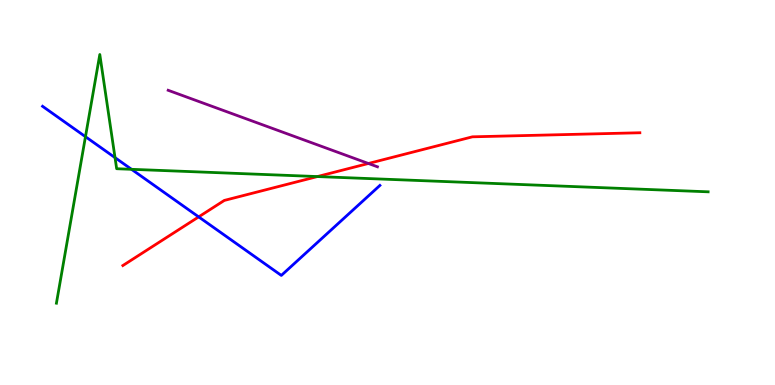[{'lines': ['blue', 'red'], 'intersections': [{'x': 2.56, 'y': 4.37}]}, {'lines': ['green', 'red'], 'intersections': [{'x': 4.1, 'y': 5.41}]}, {'lines': ['purple', 'red'], 'intersections': [{'x': 4.75, 'y': 5.75}]}, {'lines': ['blue', 'green'], 'intersections': [{'x': 1.1, 'y': 6.45}, {'x': 1.48, 'y': 5.91}, {'x': 1.7, 'y': 5.6}]}, {'lines': ['blue', 'purple'], 'intersections': []}, {'lines': ['green', 'purple'], 'intersections': []}]